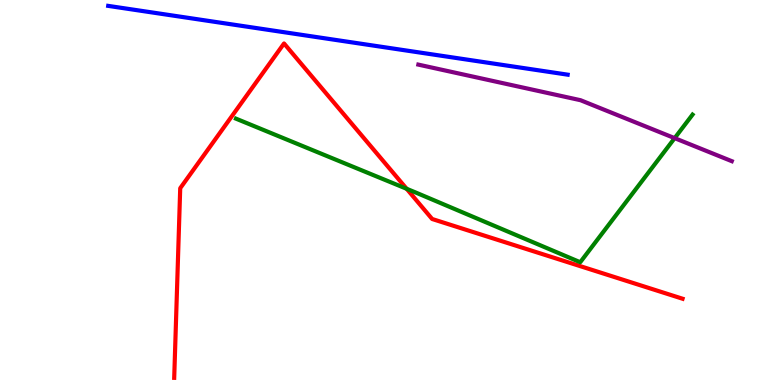[{'lines': ['blue', 'red'], 'intersections': []}, {'lines': ['green', 'red'], 'intersections': [{'x': 5.25, 'y': 5.1}]}, {'lines': ['purple', 'red'], 'intersections': []}, {'lines': ['blue', 'green'], 'intersections': []}, {'lines': ['blue', 'purple'], 'intersections': []}, {'lines': ['green', 'purple'], 'intersections': [{'x': 8.71, 'y': 6.41}]}]